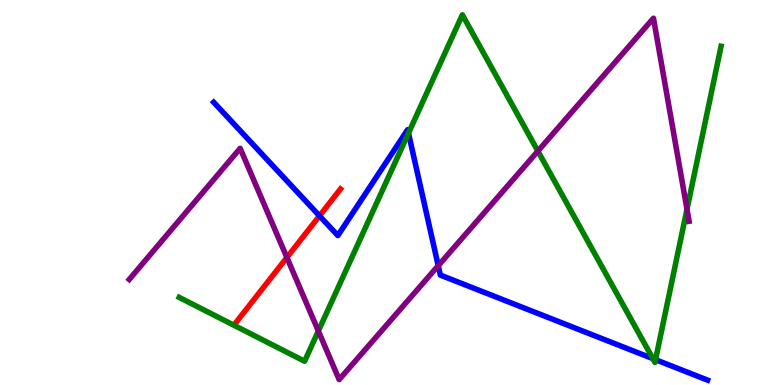[{'lines': ['blue', 'red'], 'intersections': [{'x': 4.12, 'y': 4.39}]}, {'lines': ['green', 'red'], 'intersections': []}, {'lines': ['purple', 'red'], 'intersections': [{'x': 3.7, 'y': 3.31}]}, {'lines': ['blue', 'green'], 'intersections': [{'x': 5.27, 'y': 6.54}, {'x': 8.42, 'y': 0.685}, {'x': 8.46, 'y': 0.658}]}, {'lines': ['blue', 'purple'], 'intersections': [{'x': 5.65, 'y': 3.1}]}, {'lines': ['green', 'purple'], 'intersections': [{'x': 4.11, 'y': 1.4}, {'x': 6.94, 'y': 6.08}, {'x': 8.86, 'y': 4.57}]}]